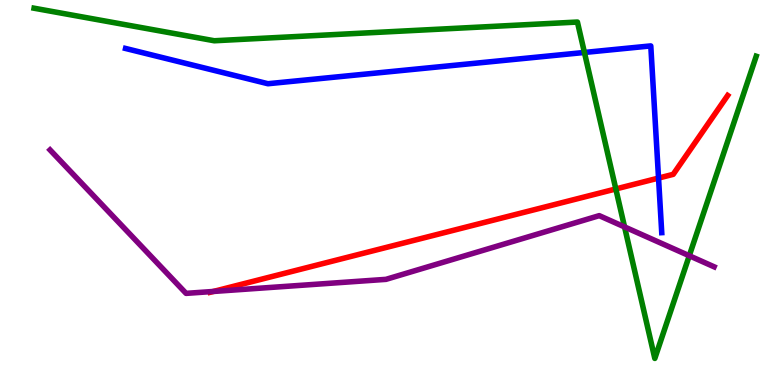[{'lines': ['blue', 'red'], 'intersections': [{'x': 8.5, 'y': 5.37}]}, {'lines': ['green', 'red'], 'intersections': [{'x': 7.95, 'y': 5.09}]}, {'lines': ['purple', 'red'], 'intersections': [{'x': 2.75, 'y': 2.43}]}, {'lines': ['blue', 'green'], 'intersections': [{'x': 7.54, 'y': 8.64}]}, {'lines': ['blue', 'purple'], 'intersections': []}, {'lines': ['green', 'purple'], 'intersections': [{'x': 8.06, 'y': 4.11}, {'x': 8.89, 'y': 3.36}]}]